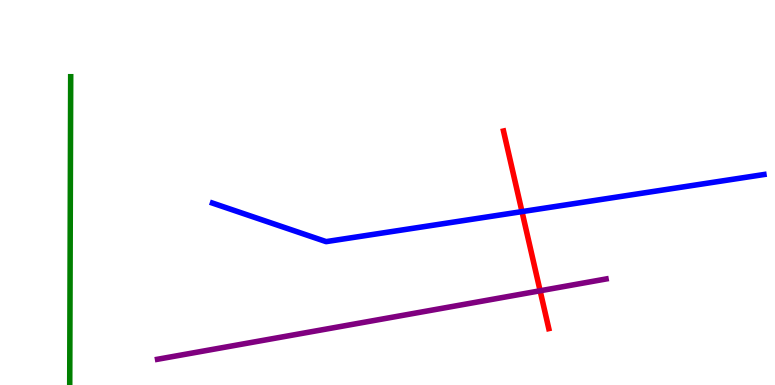[{'lines': ['blue', 'red'], 'intersections': [{'x': 6.74, 'y': 4.5}]}, {'lines': ['green', 'red'], 'intersections': []}, {'lines': ['purple', 'red'], 'intersections': [{'x': 6.97, 'y': 2.45}]}, {'lines': ['blue', 'green'], 'intersections': []}, {'lines': ['blue', 'purple'], 'intersections': []}, {'lines': ['green', 'purple'], 'intersections': []}]